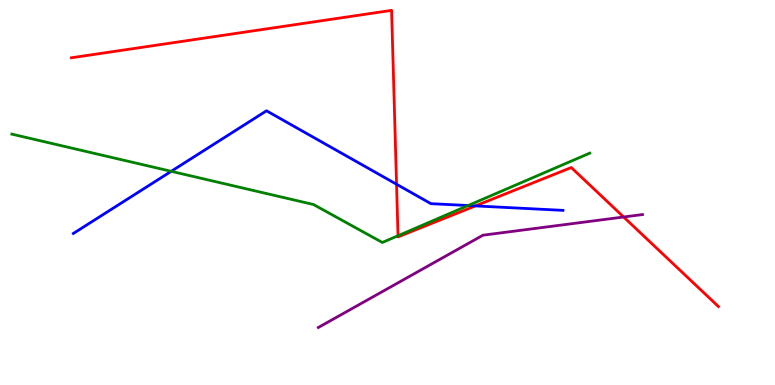[{'lines': ['blue', 'red'], 'intersections': [{'x': 5.12, 'y': 5.21}, {'x': 6.13, 'y': 4.65}]}, {'lines': ['green', 'red'], 'intersections': [{'x': 5.14, 'y': 3.88}]}, {'lines': ['purple', 'red'], 'intersections': [{'x': 8.05, 'y': 4.36}]}, {'lines': ['blue', 'green'], 'intersections': [{'x': 2.21, 'y': 5.55}, {'x': 6.04, 'y': 4.66}]}, {'lines': ['blue', 'purple'], 'intersections': []}, {'lines': ['green', 'purple'], 'intersections': []}]